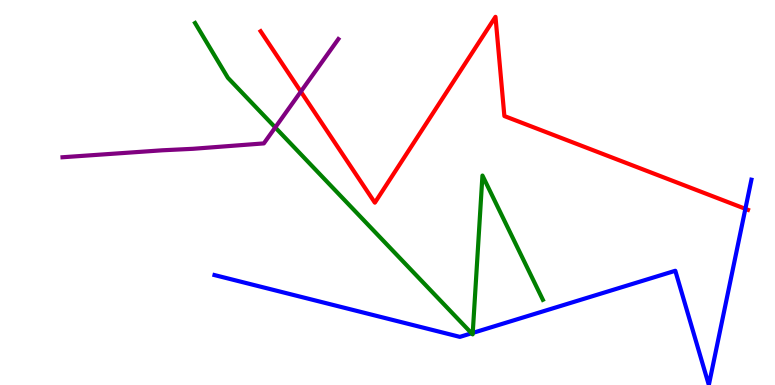[{'lines': ['blue', 'red'], 'intersections': [{'x': 9.62, 'y': 4.58}]}, {'lines': ['green', 'red'], 'intersections': []}, {'lines': ['purple', 'red'], 'intersections': [{'x': 3.88, 'y': 7.62}]}, {'lines': ['blue', 'green'], 'intersections': [{'x': 6.08, 'y': 1.34}, {'x': 6.1, 'y': 1.35}]}, {'lines': ['blue', 'purple'], 'intersections': []}, {'lines': ['green', 'purple'], 'intersections': [{'x': 3.55, 'y': 6.69}]}]